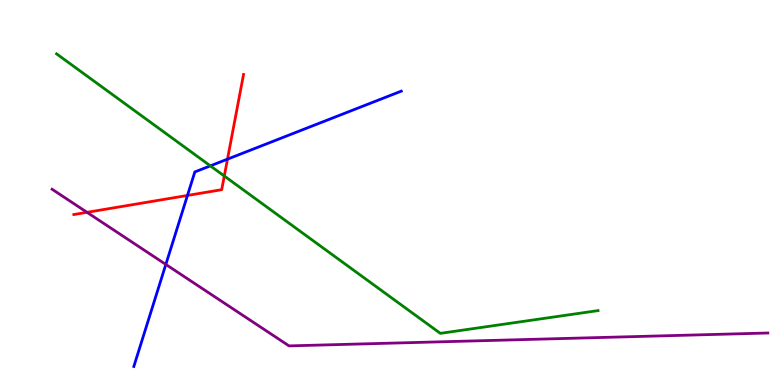[{'lines': ['blue', 'red'], 'intersections': [{'x': 2.42, 'y': 4.92}, {'x': 2.94, 'y': 5.87}]}, {'lines': ['green', 'red'], 'intersections': [{'x': 2.89, 'y': 5.43}]}, {'lines': ['purple', 'red'], 'intersections': [{'x': 1.12, 'y': 4.48}]}, {'lines': ['blue', 'green'], 'intersections': [{'x': 2.71, 'y': 5.69}]}, {'lines': ['blue', 'purple'], 'intersections': [{'x': 2.14, 'y': 3.13}]}, {'lines': ['green', 'purple'], 'intersections': []}]